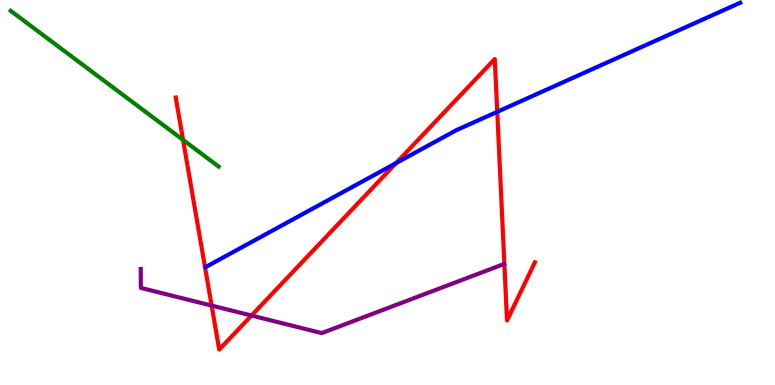[{'lines': ['blue', 'red'], 'intersections': [{'x': 5.11, 'y': 5.76}, {'x': 6.42, 'y': 7.1}]}, {'lines': ['green', 'red'], 'intersections': [{'x': 2.36, 'y': 6.37}]}, {'lines': ['purple', 'red'], 'intersections': [{'x': 2.73, 'y': 2.06}, {'x': 3.25, 'y': 1.8}]}, {'lines': ['blue', 'green'], 'intersections': []}, {'lines': ['blue', 'purple'], 'intersections': []}, {'lines': ['green', 'purple'], 'intersections': []}]